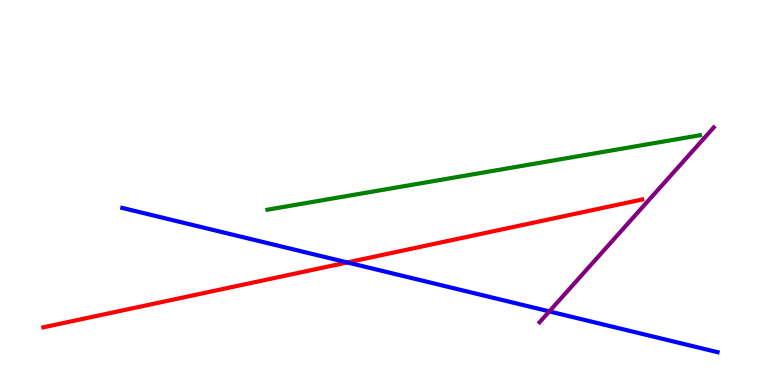[{'lines': ['blue', 'red'], 'intersections': [{'x': 4.48, 'y': 3.18}]}, {'lines': ['green', 'red'], 'intersections': []}, {'lines': ['purple', 'red'], 'intersections': []}, {'lines': ['blue', 'green'], 'intersections': []}, {'lines': ['blue', 'purple'], 'intersections': [{'x': 7.09, 'y': 1.91}]}, {'lines': ['green', 'purple'], 'intersections': []}]